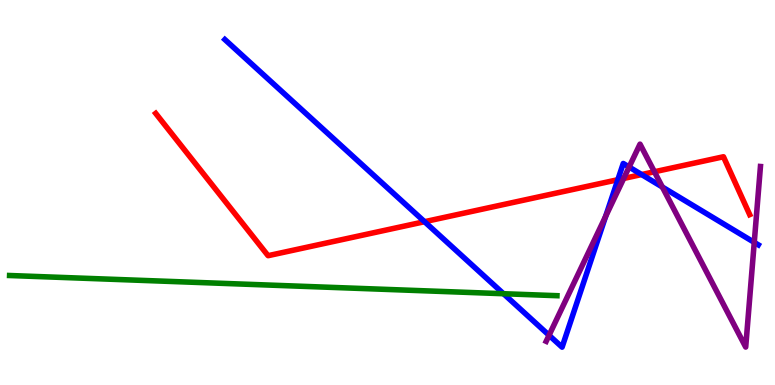[{'lines': ['blue', 'red'], 'intersections': [{'x': 5.48, 'y': 4.24}, {'x': 7.97, 'y': 5.33}, {'x': 8.28, 'y': 5.47}]}, {'lines': ['green', 'red'], 'intersections': []}, {'lines': ['purple', 'red'], 'intersections': [{'x': 8.05, 'y': 5.37}, {'x': 8.44, 'y': 5.54}]}, {'lines': ['blue', 'green'], 'intersections': [{'x': 6.5, 'y': 2.37}]}, {'lines': ['blue', 'purple'], 'intersections': [{'x': 7.08, 'y': 1.29}, {'x': 7.81, 'y': 4.38}, {'x': 8.12, 'y': 5.66}, {'x': 8.55, 'y': 5.14}, {'x': 9.73, 'y': 3.7}]}, {'lines': ['green', 'purple'], 'intersections': []}]